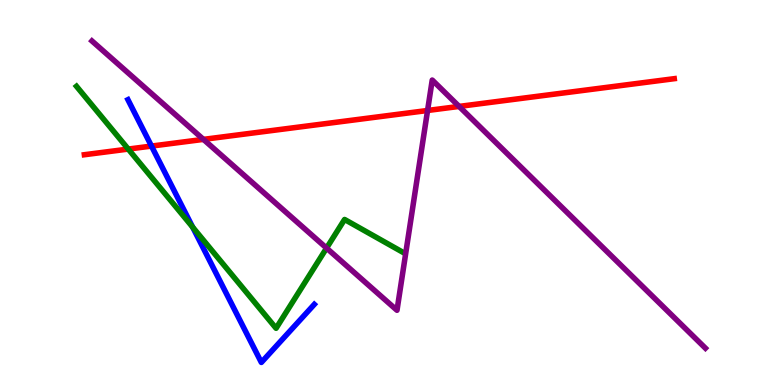[{'lines': ['blue', 'red'], 'intersections': [{'x': 1.95, 'y': 6.21}]}, {'lines': ['green', 'red'], 'intersections': [{'x': 1.65, 'y': 6.13}]}, {'lines': ['purple', 'red'], 'intersections': [{'x': 2.62, 'y': 6.38}, {'x': 5.52, 'y': 7.13}, {'x': 5.92, 'y': 7.24}]}, {'lines': ['blue', 'green'], 'intersections': [{'x': 2.49, 'y': 4.1}]}, {'lines': ['blue', 'purple'], 'intersections': []}, {'lines': ['green', 'purple'], 'intersections': [{'x': 4.21, 'y': 3.56}]}]